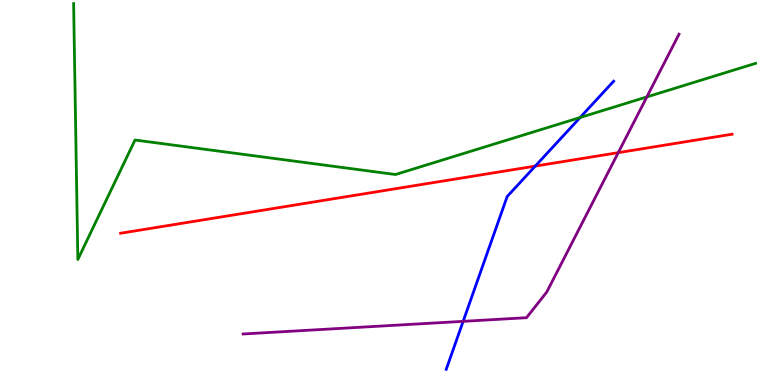[{'lines': ['blue', 'red'], 'intersections': [{'x': 6.91, 'y': 5.69}]}, {'lines': ['green', 'red'], 'intersections': []}, {'lines': ['purple', 'red'], 'intersections': [{'x': 7.98, 'y': 6.03}]}, {'lines': ['blue', 'green'], 'intersections': [{'x': 7.49, 'y': 6.95}]}, {'lines': ['blue', 'purple'], 'intersections': [{'x': 5.98, 'y': 1.65}]}, {'lines': ['green', 'purple'], 'intersections': [{'x': 8.35, 'y': 7.48}]}]